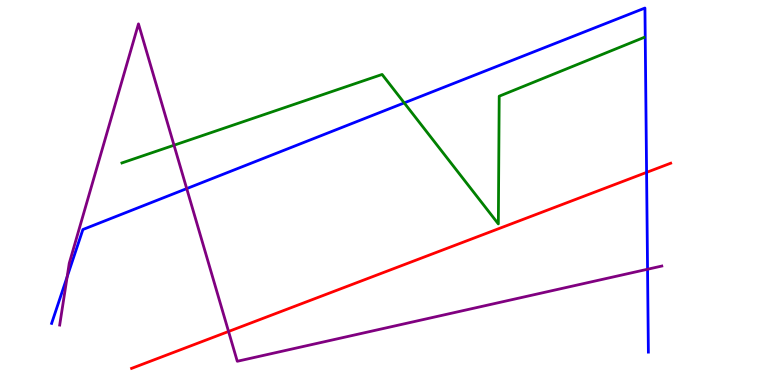[{'lines': ['blue', 'red'], 'intersections': [{'x': 8.34, 'y': 5.52}]}, {'lines': ['green', 'red'], 'intersections': []}, {'lines': ['purple', 'red'], 'intersections': [{'x': 2.95, 'y': 1.39}]}, {'lines': ['blue', 'green'], 'intersections': [{'x': 5.22, 'y': 7.33}]}, {'lines': ['blue', 'purple'], 'intersections': [{'x': 0.867, 'y': 2.81}, {'x': 2.41, 'y': 5.1}, {'x': 8.36, 'y': 3.01}]}, {'lines': ['green', 'purple'], 'intersections': [{'x': 2.25, 'y': 6.23}]}]